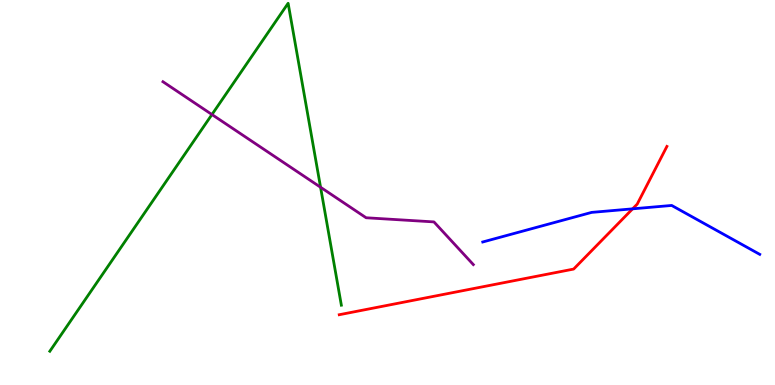[{'lines': ['blue', 'red'], 'intersections': [{'x': 8.16, 'y': 4.58}]}, {'lines': ['green', 'red'], 'intersections': []}, {'lines': ['purple', 'red'], 'intersections': []}, {'lines': ['blue', 'green'], 'intersections': []}, {'lines': ['blue', 'purple'], 'intersections': []}, {'lines': ['green', 'purple'], 'intersections': [{'x': 2.73, 'y': 7.03}, {'x': 4.14, 'y': 5.14}]}]